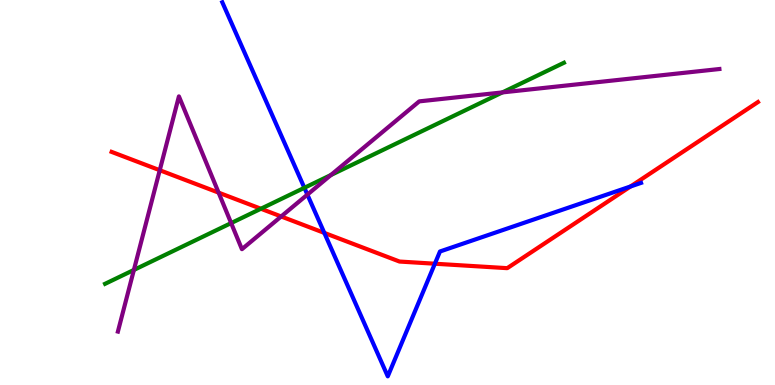[{'lines': ['blue', 'red'], 'intersections': [{'x': 4.18, 'y': 3.95}, {'x': 5.61, 'y': 3.15}, {'x': 8.14, 'y': 5.16}]}, {'lines': ['green', 'red'], 'intersections': [{'x': 3.37, 'y': 4.58}]}, {'lines': ['purple', 'red'], 'intersections': [{'x': 2.06, 'y': 5.58}, {'x': 2.82, 'y': 5.0}, {'x': 3.63, 'y': 4.38}]}, {'lines': ['blue', 'green'], 'intersections': [{'x': 3.93, 'y': 5.12}]}, {'lines': ['blue', 'purple'], 'intersections': [{'x': 3.97, 'y': 4.94}]}, {'lines': ['green', 'purple'], 'intersections': [{'x': 1.73, 'y': 2.99}, {'x': 2.98, 'y': 4.21}, {'x': 4.27, 'y': 5.45}, {'x': 6.48, 'y': 7.6}]}]